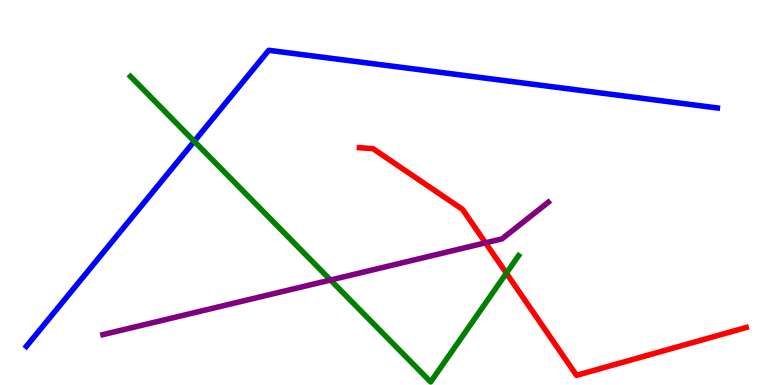[{'lines': ['blue', 'red'], 'intersections': []}, {'lines': ['green', 'red'], 'intersections': [{'x': 6.53, 'y': 2.9}]}, {'lines': ['purple', 'red'], 'intersections': [{'x': 6.26, 'y': 3.69}]}, {'lines': ['blue', 'green'], 'intersections': [{'x': 2.51, 'y': 6.33}]}, {'lines': ['blue', 'purple'], 'intersections': []}, {'lines': ['green', 'purple'], 'intersections': [{'x': 4.26, 'y': 2.73}]}]